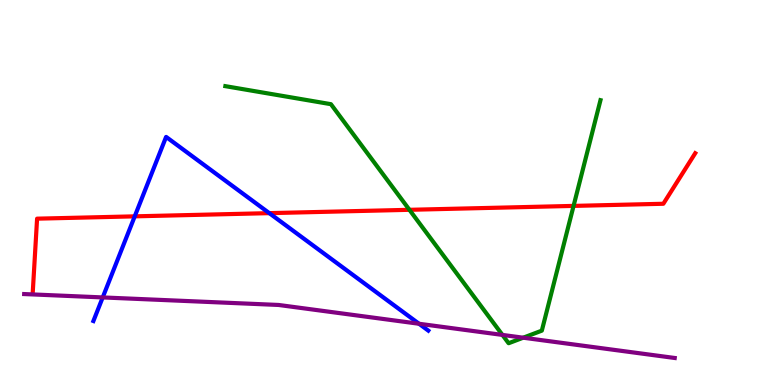[{'lines': ['blue', 'red'], 'intersections': [{'x': 1.74, 'y': 4.38}, {'x': 3.47, 'y': 4.46}]}, {'lines': ['green', 'red'], 'intersections': [{'x': 5.28, 'y': 4.55}, {'x': 7.4, 'y': 4.65}]}, {'lines': ['purple', 'red'], 'intersections': []}, {'lines': ['blue', 'green'], 'intersections': []}, {'lines': ['blue', 'purple'], 'intersections': [{'x': 1.33, 'y': 2.27}, {'x': 5.41, 'y': 1.59}]}, {'lines': ['green', 'purple'], 'intersections': [{'x': 6.48, 'y': 1.3}, {'x': 6.75, 'y': 1.23}]}]